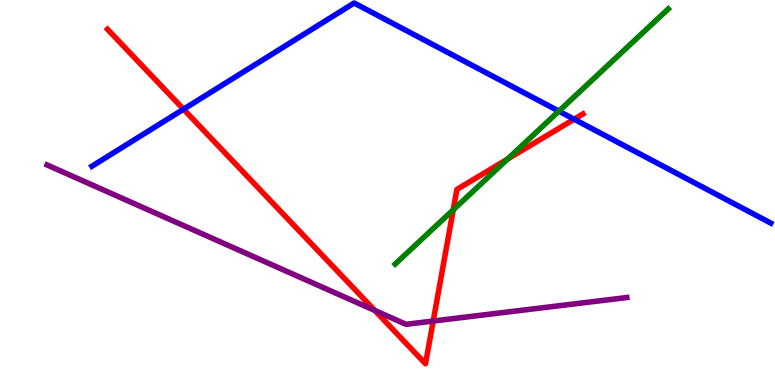[{'lines': ['blue', 'red'], 'intersections': [{'x': 2.37, 'y': 7.16}, {'x': 7.41, 'y': 6.9}]}, {'lines': ['green', 'red'], 'intersections': [{'x': 5.85, 'y': 4.55}, {'x': 6.55, 'y': 5.87}]}, {'lines': ['purple', 'red'], 'intersections': [{'x': 4.84, 'y': 1.94}, {'x': 5.59, 'y': 1.66}]}, {'lines': ['blue', 'green'], 'intersections': [{'x': 7.21, 'y': 7.11}]}, {'lines': ['blue', 'purple'], 'intersections': []}, {'lines': ['green', 'purple'], 'intersections': []}]